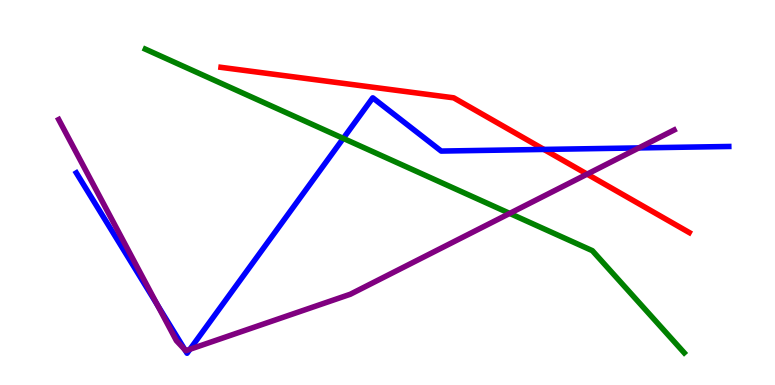[{'lines': ['blue', 'red'], 'intersections': [{'x': 7.02, 'y': 6.12}]}, {'lines': ['green', 'red'], 'intersections': []}, {'lines': ['purple', 'red'], 'intersections': [{'x': 7.58, 'y': 5.48}]}, {'lines': ['blue', 'green'], 'intersections': [{'x': 4.43, 'y': 6.41}]}, {'lines': ['blue', 'purple'], 'intersections': [{'x': 2.03, 'y': 2.08}, {'x': 2.39, 'y': 0.916}, {'x': 2.45, 'y': 0.928}, {'x': 8.24, 'y': 6.16}]}, {'lines': ['green', 'purple'], 'intersections': [{'x': 6.58, 'y': 4.46}]}]